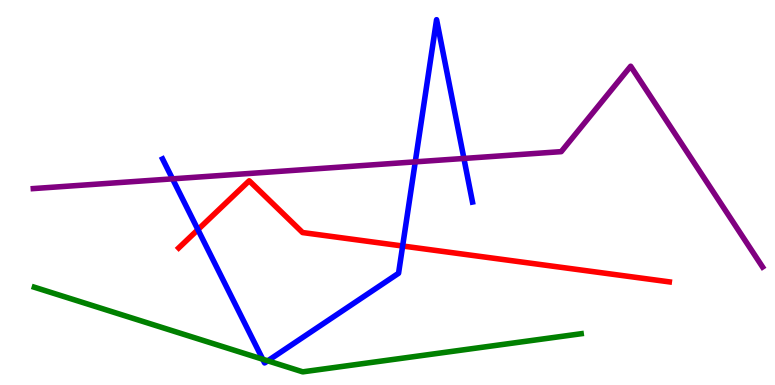[{'lines': ['blue', 'red'], 'intersections': [{'x': 2.55, 'y': 4.04}, {'x': 5.2, 'y': 3.61}]}, {'lines': ['green', 'red'], 'intersections': []}, {'lines': ['purple', 'red'], 'intersections': []}, {'lines': ['blue', 'green'], 'intersections': [{'x': 3.39, 'y': 0.669}, {'x': 3.46, 'y': 0.628}]}, {'lines': ['blue', 'purple'], 'intersections': [{'x': 2.23, 'y': 5.35}, {'x': 5.36, 'y': 5.8}, {'x': 5.99, 'y': 5.88}]}, {'lines': ['green', 'purple'], 'intersections': []}]